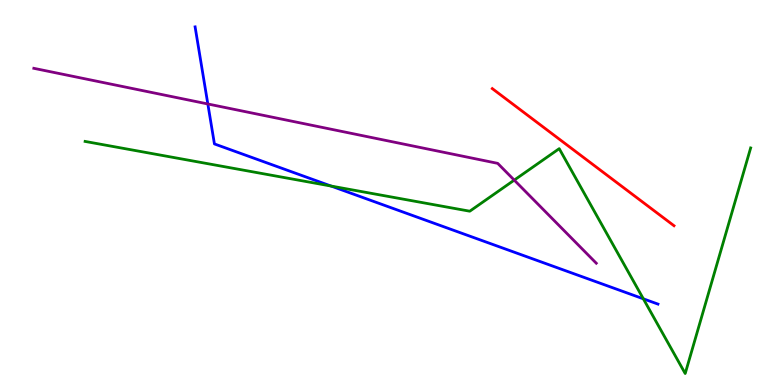[{'lines': ['blue', 'red'], 'intersections': []}, {'lines': ['green', 'red'], 'intersections': []}, {'lines': ['purple', 'red'], 'intersections': []}, {'lines': ['blue', 'green'], 'intersections': [{'x': 4.27, 'y': 5.17}, {'x': 8.3, 'y': 2.24}]}, {'lines': ['blue', 'purple'], 'intersections': [{'x': 2.68, 'y': 7.3}]}, {'lines': ['green', 'purple'], 'intersections': [{'x': 6.64, 'y': 5.32}]}]